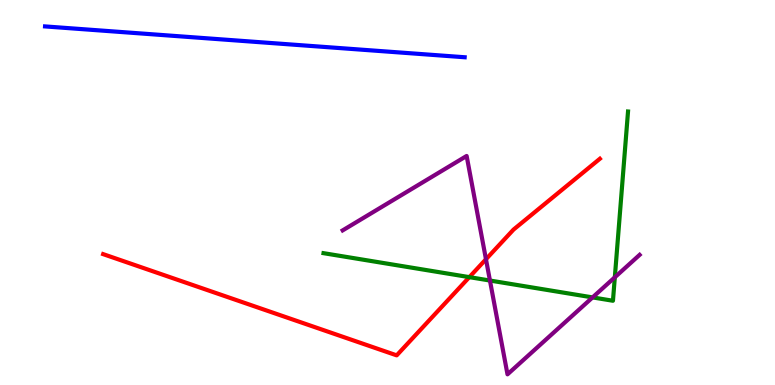[{'lines': ['blue', 'red'], 'intersections': []}, {'lines': ['green', 'red'], 'intersections': [{'x': 6.06, 'y': 2.8}]}, {'lines': ['purple', 'red'], 'intersections': [{'x': 6.27, 'y': 3.27}]}, {'lines': ['blue', 'green'], 'intersections': []}, {'lines': ['blue', 'purple'], 'intersections': []}, {'lines': ['green', 'purple'], 'intersections': [{'x': 6.32, 'y': 2.71}, {'x': 7.65, 'y': 2.28}, {'x': 7.93, 'y': 2.8}]}]